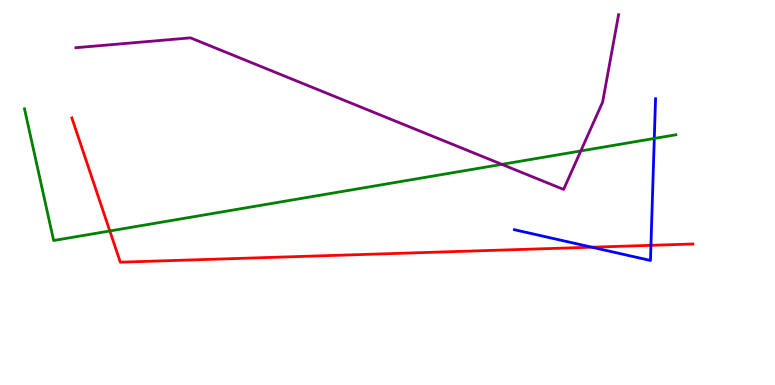[{'lines': ['blue', 'red'], 'intersections': [{'x': 7.64, 'y': 3.58}, {'x': 8.4, 'y': 3.63}]}, {'lines': ['green', 'red'], 'intersections': [{'x': 1.42, 'y': 4.0}]}, {'lines': ['purple', 'red'], 'intersections': []}, {'lines': ['blue', 'green'], 'intersections': [{'x': 8.44, 'y': 6.4}]}, {'lines': ['blue', 'purple'], 'intersections': []}, {'lines': ['green', 'purple'], 'intersections': [{'x': 6.48, 'y': 5.73}, {'x': 7.49, 'y': 6.08}]}]